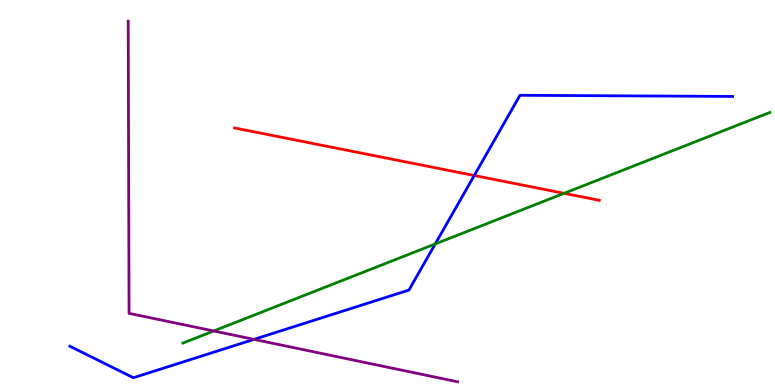[{'lines': ['blue', 'red'], 'intersections': [{'x': 6.12, 'y': 5.44}]}, {'lines': ['green', 'red'], 'intersections': [{'x': 7.28, 'y': 4.98}]}, {'lines': ['purple', 'red'], 'intersections': []}, {'lines': ['blue', 'green'], 'intersections': [{'x': 5.62, 'y': 3.66}]}, {'lines': ['blue', 'purple'], 'intersections': [{'x': 3.28, 'y': 1.19}]}, {'lines': ['green', 'purple'], 'intersections': [{'x': 2.76, 'y': 1.4}]}]